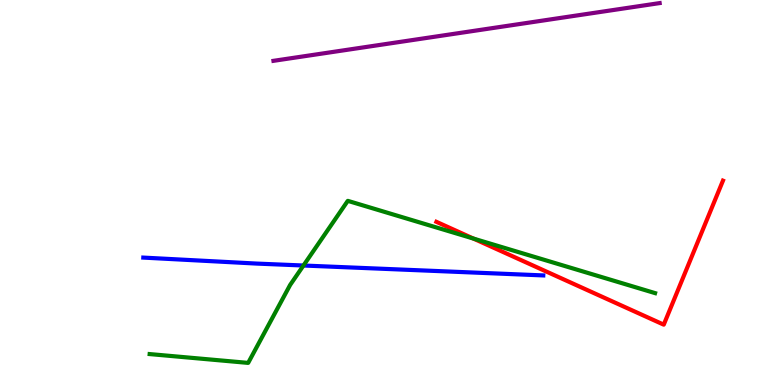[{'lines': ['blue', 'red'], 'intersections': []}, {'lines': ['green', 'red'], 'intersections': [{'x': 6.11, 'y': 3.8}]}, {'lines': ['purple', 'red'], 'intersections': []}, {'lines': ['blue', 'green'], 'intersections': [{'x': 3.92, 'y': 3.1}]}, {'lines': ['blue', 'purple'], 'intersections': []}, {'lines': ['green', 'purple'], 'intersections': []}]